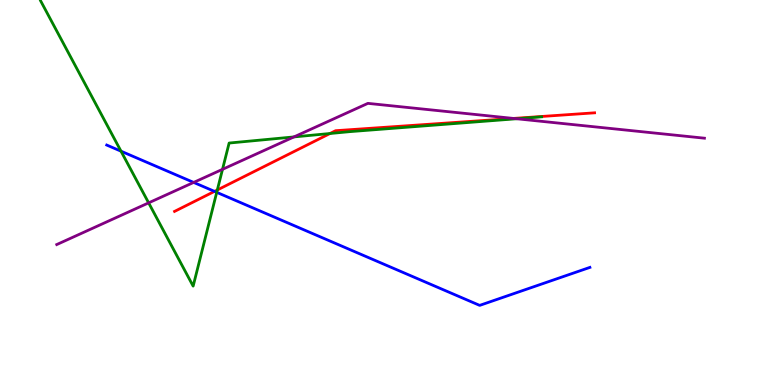[{'lines': ['blue', 'red'], 'intersections': [{'x': 2.77, 'y': 5.03}]}, {'lines': ['green', 'red'], 'intersections': [{'x': 2.8, 'y': 5.07}, {'x': 4.26, 'y': 6.53}]}, {'lines': ['purple', 'red'], 'intersections': [{'x': 6.63, 'y': 6.92}]}, {'lines': ['blue', 'green'], 'intersections': [{'x': 1.56, 'y': 6.07}, {'x': 2.8, 'y': 5.0}]}, {'lines': ['blue', 'purple'], 'intersections': [{'x': 2.5, 'y': 5.26}]}, {'lines': ['green', 'purple'], 'intersections': [{'x': 1.92, 'y': 4.73}, {'x': 2.87, 'y': 5.6}, {'x': 3.79, 'y': 6.44}, {'x': 6.67, 'y': 6.92}]}]